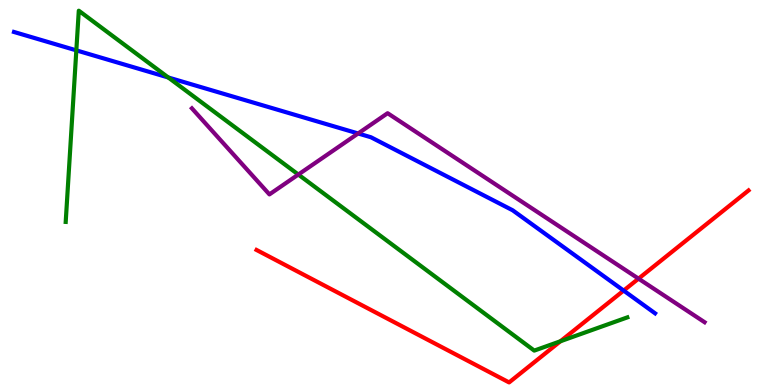[{'lines': ['blue', 'red'], 'intersections': [{'x': 8.05, 'y': 2.45}]}, {'lines': ['green', 'red'], 'intersections': [{'x': 7.23, 'y': 1.14}]}, {'lines': ['purple', 'red'], 'intersections': [{'x': 8.24, 'y': 2.76}]}, {'lines': ['blue', 'green'], 'intersections': [{'x': 0.985, 'y': 8.69}, {'x': 2.17, 'y': 7.99}]}, {'lines': ['blue', 'purple'], 'intersections': [{'x': 4.62, 'y': 6.53}]}, {'lines': ['green', 'purple'], 'intersections': [{'x': 3.85, 'y': 5.47}]}]